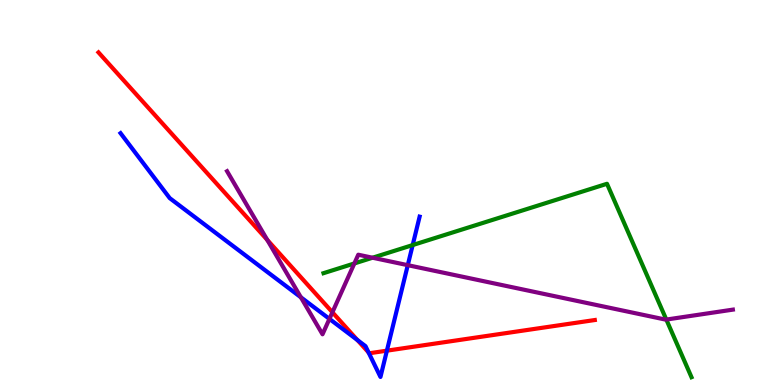[{'lines': ['blue', 'red'], 'intersections': [{'x': 4.61, 'y': 1.17}, {'x': 4.76, 'y': 0.846}, {'x': 4.99, 'y': 0.892}]}, {'lines': ['green', 'red'], 'intersections': []}, {'lines': ['purple', 'red'], 'intersections': [{'x': 3.45, 'y': 3.77}, {'x': 4.29, 'y': 1.89}]}, {'lines': ['blue', 'green'], 'intersections': [{'x': 5.32, 'y': 3.63}]}, {'lines': ['blue', 'purple'], 'intersections': [{'x': 3.88, 'y': 2.28}, {'x': 4.25, 'y': 1.72}, {'x': 5.26, 'y': 3.11}]}, {'lines': ['green', 'purple'], 'intersections': [{'x': 4.57, 'y': 3.16}, {'x': 4.81, 'y': 3.31}, {'x': 8.6, 'y': 1.7}]}]